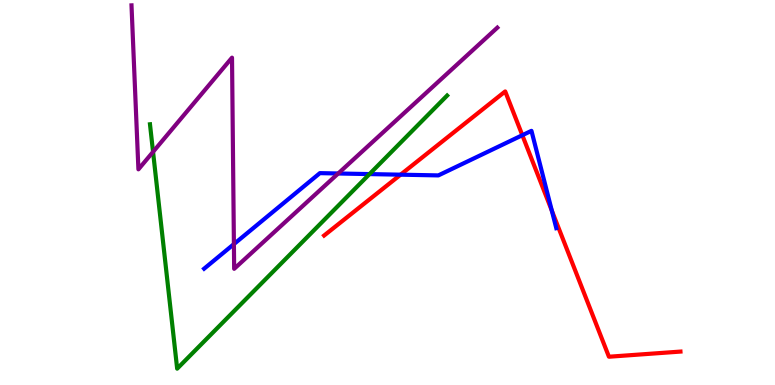[{'lines': ['blue', 'red'], 'intersections': [{'x': 5.17, 'y': 5.46}, {'x': 6.74, 'y': 6.49}, {'x': 7.12, 'y': 4.53}]}, {'lines': ['green', 'red'], 'intersections': []}, {'lines': ['purple', 'red'], 'intersections': []}, {'lines': ['blue', 'green'], 'intersections': [{'x': 4.77, 'y': 5.48}]}, {'lines': ['blue', 'purple'], 'intersections': [{'x': 3.02, 'y': 3.66}, {'x': 4.36, 'y': 5.49}]}, {'lines': ['green', 'purple'], 'intersections': [{'x': 1.97, 'y': 6.05}]}]